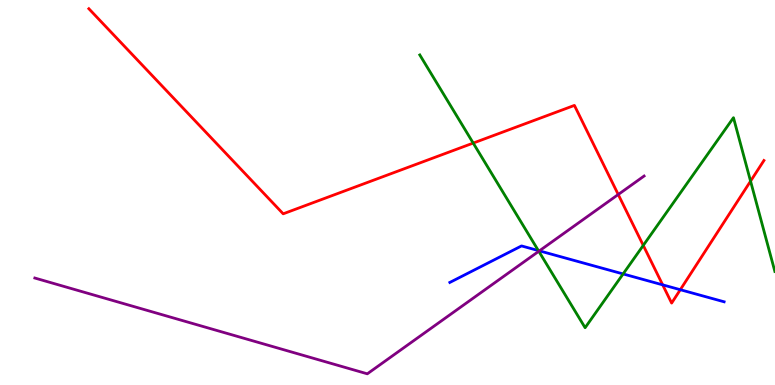[{'lines': ['blue', 'red'], 'intersections': [{'x': 8.55, 'y': 2.6}, {'x': 8.78, 'y': 2.48}]}, {'lines': ['green', 'red'], 'intersections': [{'x': 6.11, 'y': 6.28}, {'x': 8.3, 'y': 3.63}, {'x': 9.68, 'y': 5.29}]}, {'lines': ['purple', 'red'], 'intersections': [{'x': 7.98, 'y': 4.95}]}, {'lines': ['blue', 'green'], 'intersections': [{'x': 6.95, 'y': 3.49}, {'x': 8.04, 'y': 2.88}]}, {'lines': ['blue', 'purple'], 'intersections': [{'x': 6.96, 'y': 3.48}]}, {'lines': ['green', 'purple'], 'intersections': [{'x': 6.95, 'y': 3.47}]}]